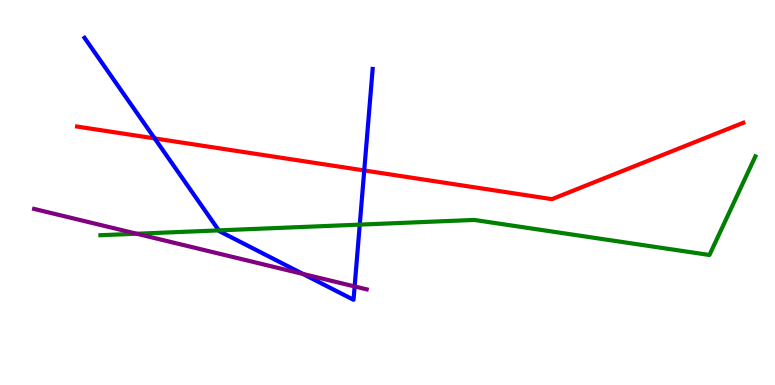[{'lines': ['blue', 'red'], 'intersections': [{'x': 2.0, 'y': 6.41}, {'x': 4.7, 'y': 5.57}]}, {'lines': ['green', 'red'], 'intersections': []}, {'lines': ['purple', 'red'], 'intersections': []}, {'lines': ['blue', 'green'], 'intersections': [{'x': 2.82, 'y': 4.02}, {'x': 4.64, 'y': 4.17}]}, {'lines': ['blue', 'purple'], 'intersections': [{'x': 3.91, 'y': 2.88}, {'x': 4.58, 'y': 2.56}]}, {'lines': ['green', 'purple'], 'intersections': [{'x': 1.76, 'y': 3.93}]}]